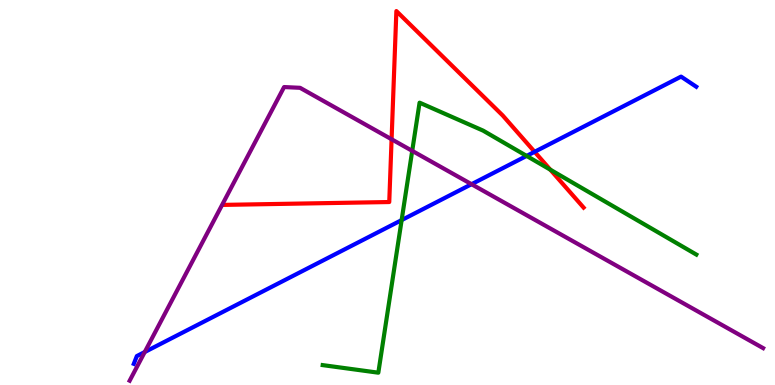[{'lines': ['blue', 'red'], 'intersections': [{'x': 6.9, 'y': 6.06}]}, {'lines': ['green', 'red'], 'intersections': [{'x': 7.1, 'y': 5.59}]}, {'lines': ['purple', 'red'], 'intersections': [{'x': 5.05, 'y': 6.38}]}, {'lines': ['blue', 'green'], 'intersections': [{'x': 5.18, 'y': 4.28}, {'x': 6.8, 'y': 5.95}]}, {'lines': ['blue', 'purple'], 'intersections': [{'x': 1.87, 'y': 0.857}, {'x': 6.08, 'y': 5.22}]}, {'lines': ['green', 'purple'], 'intersections': [{'x': 5.32, 'y': 6.08}]}]